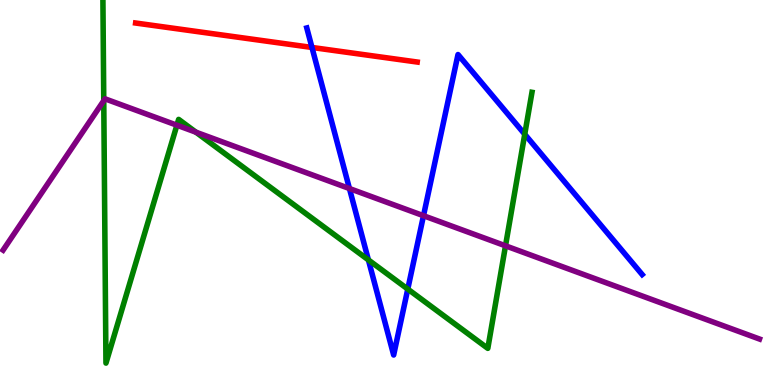[{'lines': ['blue', 'red'], 'intersections': [{'x': 4.03, 'y': 8.77}]}, {'lines': ['green', 'red'], 'intersections': []}, {'lines': ['purple', 'red'], 'intersections': []}, {'lines': ['blue', 'green'], 'intersections': [{'x': 4.75, 'y': 3.25}, {'x': 5.26, 'y': 2.49}, {'x': 6.77, 'y': 6.51}]}, {'lines': ['blue', 'purple'], 'intersections': [{'x': 4.51, 'y': 5.1}, {'x': 5.46, 'y': 4.4}]}, {'lines': ['green', 'purple'], 'intersections': [{'x': 1.34, 'y': 7.38}, {'x': 2.28, 'y': 6.75}, {'x': 2.53, 'y': 6.57}, {'x': 6.52, 'y': 3.62}]}]